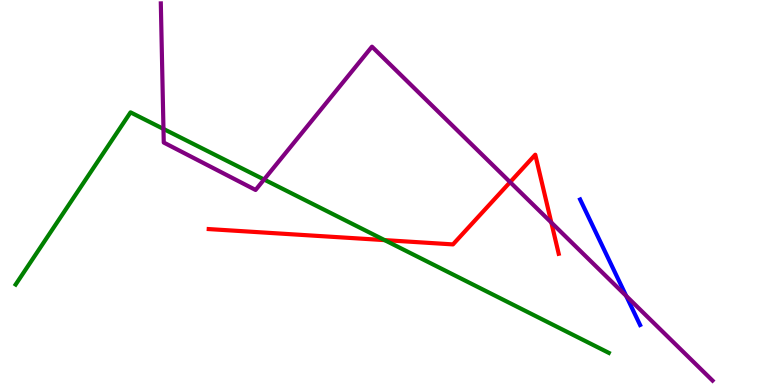[{'lines': ['blue', 'red'], 'intersections': []}, {'lines': ['green', 'red'], 'intersections': [{'x': 4.96, 'y': 3.76}]}, {'lines': ['purple', 'red'], 'intersections': [{'x': 6.58, 'y': 5.27}, {'x': 7.11, 'y': 4.22}]}, {'lines': ['blue', 'green'], 'intersections': []}, {'lines': ['blue', 'purple'], 'intersections': [{'x': 8.08, 'y': 2.31}]}, {'lines': ['green', 'purple'], 'intersections': [{'x': 2.11, 'y': 6.65}, {'x': 3.41, 'y': 5.34}]}]